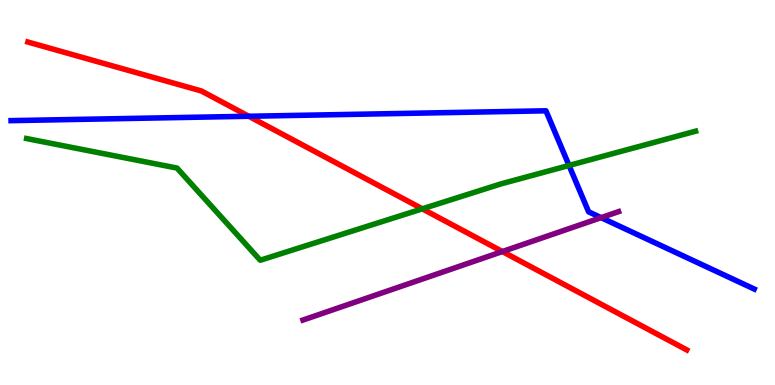[{'lines': ['blue', 'red'], 'intersections': [{'x': 3.21, 'y': 6.98}]}, {'lines': ['green', 'red'], 'intersections': [{'x': 5.45, 'y': 4.58}]}, {'lines': ['purple', 'red'], 'intersections': [{'x': 6.48, 'y': 3.47}]}, {'lines': ['blue', 'green'], 'intersections': [{'x': 7.34, 'y': 5.7}]}, {'lines': ['blue', 'purple'], 'intersections': [{'x': 7.76, 'y': 4.35}]}, {'lines': ['green', 'purple'], 'intersections': []}]